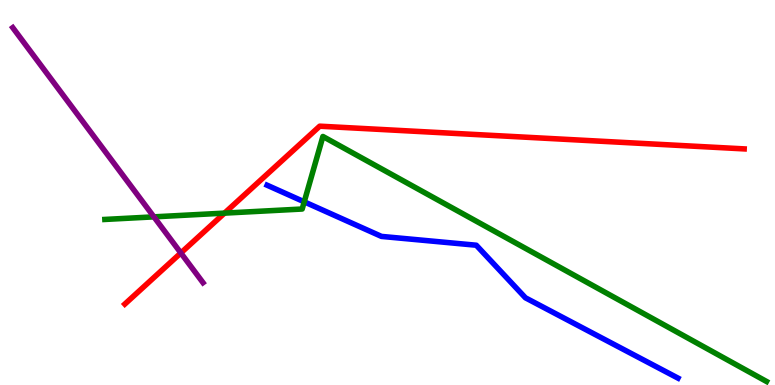[{'lines': ['blue', 'red'], 'intersections': []}, {'lines': ['green', 'red'], 'intersections': [{'x': 2.9, 'y': 4.46}]}, {'lines': ['purple', 'red'], 'intersections': [{'x': 2.33, 'y': 3.43}]}, {'lines': ['blue', 'green'], 'intersections': [{'x': 3.93, 'y': 4.76}]}, {'lines': ['blue', 'purple'], 'intersections': []}, {'lines': ['green', 'purple'], 'intersections': [{'x': 1.99, 'y': 4.37}]}]